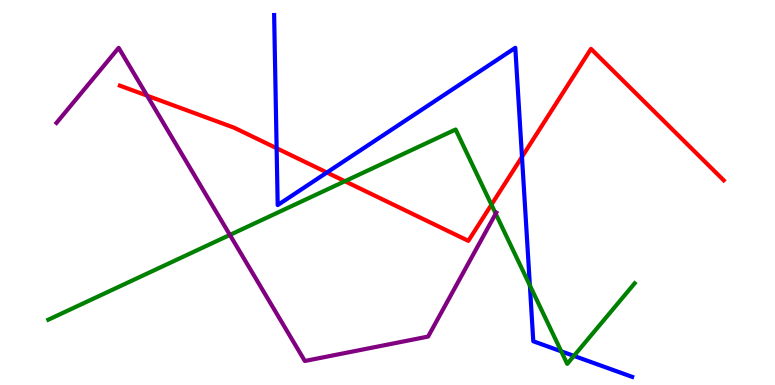[{'lines': ['blue', 'red'], 'intersections': [{'x': 3.57, 'y': 6.15}, {'x': 4.22, 'y': 5.52}, {'x': 6.74, 'y': 5.92}]}, {'lines': ['green', 'red'], 'intersections': [{'x': 4.45, 'y': 5.29}, {'x': 6.34, 'y': 4.68}]}, {'lines': ['purple', 'red'], 'intersections': [{'x': 1.9, 'y': 7.52}]}, {'lines': ['blue', 'green'], 'intersections': [{'x': 6.84, 'y': 2.59}, {'x': 7.24, 'y': 0.875}, {'x': 7.41, 'y': 0.756}]}, {'lines': ['blue', 'purple'], 'intersections': []}, {'lines': ['green', 'purple'], 'intersections': [{'x': 2.97, 'y': 3.9}, {'x': 6.4, 'y': 4.45}]}]